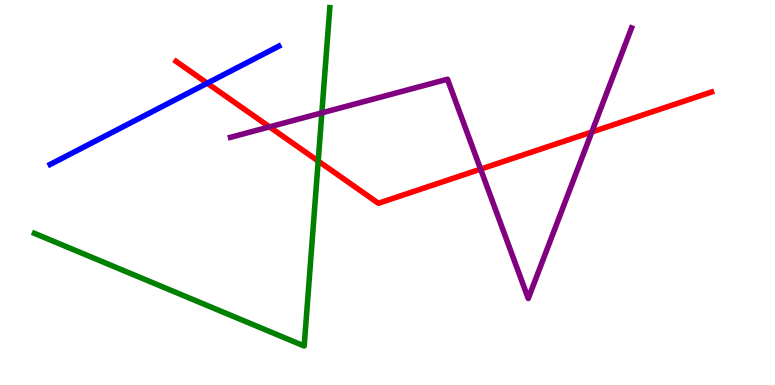[{'lines': ['blue', 'red'], 'intersections': [{'x': 2.67, 'y': 7.84}]}, {'lines': ['green', 'red'], 'intersections': [{'x': 4.11, 'y': 5.82}]}, {'lines': ['purple', 'red'], 'intersections': [{'x': 3.48, 'y': 6.7}, {'x': 6.2, 'y': 5.61}, {'x': 7.64, 'y': 6.57}]}, {'lines': ['blue', 'green'], 'intersections': []}, {'lines': ['blue', 'purple'], 'intersections': []}, {'lines': ['green', 'purple'], 'intersections': [{'x': 4.15, 'y': 7.07}]}]